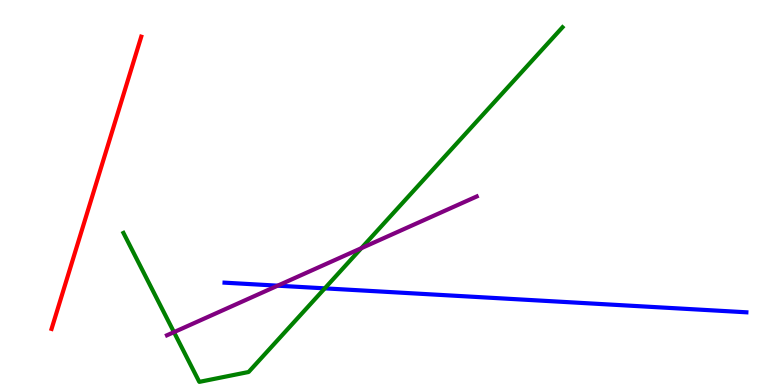[{'lines': ['blue', 'red'], 'intersections': []}, {'lines': ['green', 'red'], 'intersections': []}, {'lines': ['purple', 'red'], 'intersections': []}, {'lines': ['blue', 'green'], 'intersections': [{'x': 4.19, 'y': 2.51}]}, {'lines': ['blue', 'purple'], 'intersections': [{'x': 3.58, 'y': 2.58}]}, {'lines': ['green', 'purple'], 'intersections': [{'x': 2.24, 'y': 1.37}, {'x': 4.66, 'y': 3.55}]}]